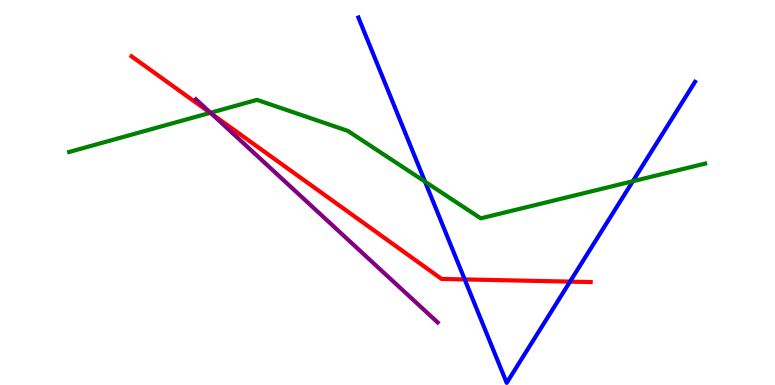[{'lines': ['blue', 'red'], 'intersections': [{'x': 6.0, 'y': 2.74}, {'x': 7.36, 'y': 2.68}]}, {'lines': ['green', 'red'], 'intersections': [{'x': 2.71, 'y': 7.07}]}, {'lines': ['purple', 'red'], 'intersections': [{'x': 2.73, 'y': 7.04}]}, {'lines': ['blue', 'green'], 'intersections': [{'x': 5.48, 'y': 5.28}, {'x': 8.17, 'y': 5.29}]}, {'lines': ['blue', 'purple'], 'intersections': []}, {'lines': ['green', 'purple'], 'intersections': [{'x': 2.72, 'y': 7.07}]}]